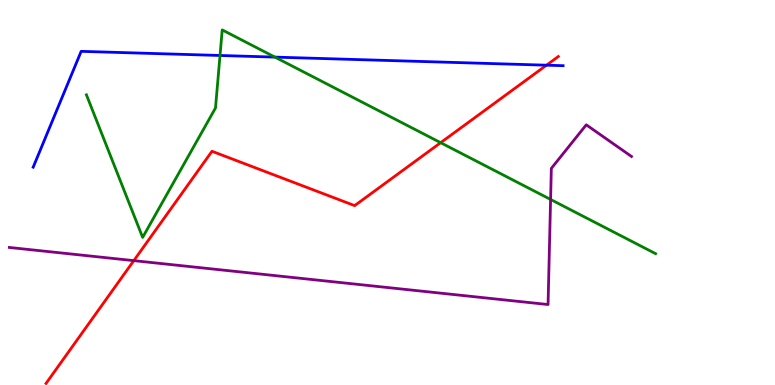[{'lines': ['blue', 'red'], 'intersections': [{'x': 7.05, 'y': 8.31}]}, {'lines': ['green', 'red'], 'intersections': [{'x': 5.69, 'y': 6.29}]}, {'lines': ['purple', 'red'], 'intersections': [{'x': 1.73, 'y': 3.23}]}, {'lines': ['blue', 'green'], 'intersections': [{'x': 2.84, 'y': 8.56}, {'x': 3.55, 'y': 8.52}]}, {'lines': ['blue', 'purple'], 'intersections': []}, {'lines': ['green', 'purple'], 'intersections': [{'x': 7.1, 'y': 4.82}]}]